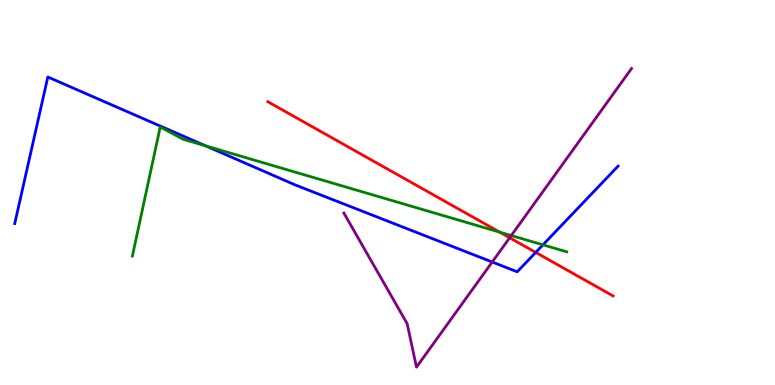[{'lines': ['blue', 'red'], 'intersections': [{'x': 6.91, 'y': 3.44}]}, {'lines': ['green', 'red'], 'intersections': [{'x': 6.45, 'y': 3.97}]}, {'lines': ['purple', 'red'], 'intersections': [{'x': 6.58, 'y': 3.82}]}, {'lines': ['blue', 'green'], 'intersections': [{'x': 2.65, 'y': 6.21}, {'x': 7.01, 'y': 3.64}]}, {'lines': ['blue', 'purple'], 'intersections': [{'x': 6.35, 'y': 3.19}]}, {'lines': ['green', 'purple'], 'intersections': [{'x': 6.6, 'y': 3.88}]}]